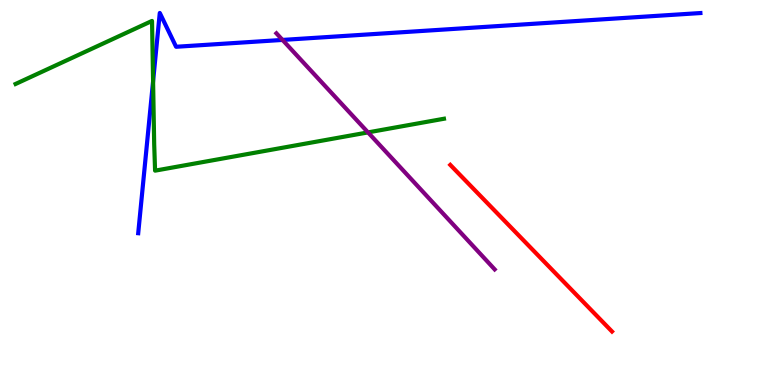[{'lines': ['blue', 'red'], 'intersections': []}, {'lines': ['green', 'red'], 'intersections': []}, {'lines': ['purple', 'red'], 'intersections': []}, {'lines': ['blue', 'green'], 'intersections': [{'x': 1.98, 'y': 7.89}]}, {'lines': ['blue', 'purple'], 'intersections': [{'x': 3.65, 'y': 8.96}]}, {'lines': ['green', 'purple'], 'intersections': [{'x': 4.75, 'y': 6.56}]}]